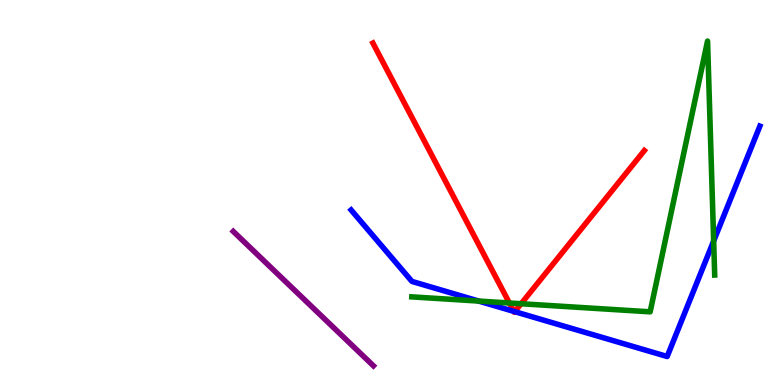[{'lines': ['blue', 'red'], 'intersections': [{'x': 6.63, 'y': 1.91}, {'x': 6.64, 'y': 1.9}]}, {'lines': ['green', 'red'], 'intersections': [{'x': 6.57, 'y': 2.13}, {'x': 6.72, 'y': 2.11}]}, {'lines': ['purple', 'red'], 'intersections': []}, {'lines': ['blue', 'green'], 'intersections': [{'x': 6.18, 'y': 2.18}, {'x': 9.21, 'y': 3.74}]}, {'lines': ['blue', 'purple'], 'intersections': []}, {'lines': ['green', 'purple'], 'intersections': []}]